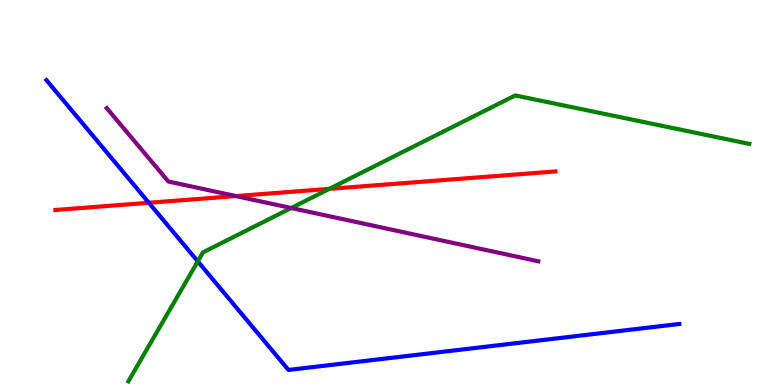[{'lines': ['blue', 'red'], 'intersections': [{'x': 1.92, 'y': 4.73}]}, {'lines': ['green', 'red'], 'intersections': [{'x': 4.25, 'y': 5.09}]}, {'lines': ['purple', 'red'], 'intersections': [{'x': 3.04, 'y': 4.91}]}, {'lines': ['blue', 'green'], 'intersections': [{'x': 2.55, 'y': 3.21}]}, {'lines': ['blue', 'purple'], 'intersections': []}, {'lines': ['green', 'purple'], 'intersections': [{'x': 3.76, 'y': 4.6}]}]